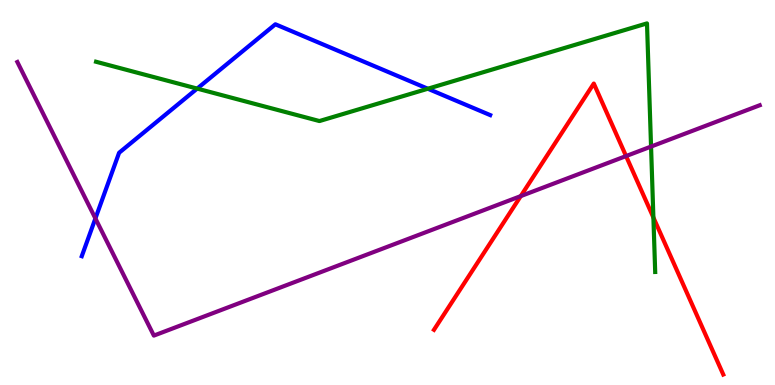[{'lines': ['blue', 'red'], 'intersections': []}, {'lines': ['green', 'red'], 'intersections': [{'x': 8.43, 'y': 4.35}]}, {'lines': ['purple', 'red'], 'intersections': [{'x': 6.72, 'y': 4.91}, {'x': 8.08, 'y': 5.95}]}, {'lines': ['blue', 'green'], 'intersections': [{'x': 2.54, 'y': 7.7}, {'x': 5.52, 'y': 7.7}]}, {'lines': ['blue', 'purple'], 'intersections': [{'x': 1.23, 'y': 4.33}]}, {'lines': ['green', 'purple'], 'intersections': [{'x': 8.4, 'y': 6.19}]}]